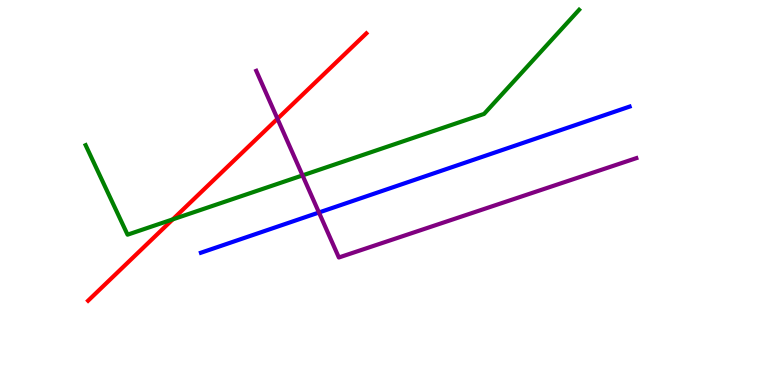[{'lines': ['blue', 'red'], 'intersections': []}, {'lines': ['green', 'red'], 'intersections': [{'x': 2.23, 'y': 4.3}]}, {'lines': ['purple', 'red'], 'intersections': [{'x': 3.58, 'y': 6.92}]}, {'lines': ['blue', 'green'], 'intersections': []}, {'lines': ['blue', 'purple'], 'intersections': [{'x': 4.12, 'y': 4.48}]}, {'lines': ['green', 'purple'], 'intersections': [{'x': 3.9, 'y': 5.44}]}]